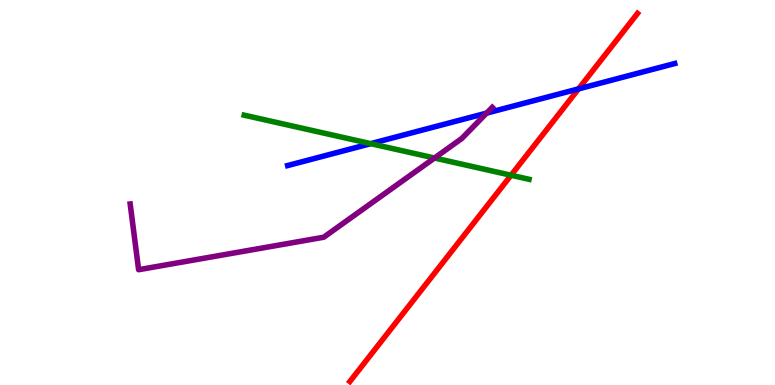[{'lines': ['blue', 'red'], 'intersections': [{'x': 7.47, 'y': 7.69}]}, {'lines': ['green', 'red'], 'intersections': [{'x': 6.59, 'y': 5.45}]}, {'lines': ['purple', 'red'], 'intersections': []}, {'lines': ['blue', 'green'], 'intersections': [{'x': 4.78, 'y': 6.27}]}, {'lines': ['blue', 'purple'], 'intersections': [{'x': 6.28, 'y': 7.06}]}, {'lines': ['green', 'purple'], 'intersections': [{'x': 5.61, 'y': 5.9}]}]